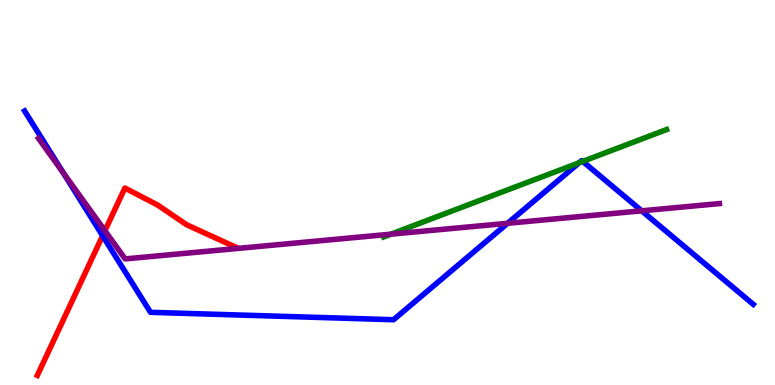[{'lines': ['blue', 'red'], 'intersections': [{'x': 1.32, 'y': 3.88}]}, {'lines': ['green', 'red'], 'intersections': []}, {'lines': ['purple', 'red'], 'intersections': [{'x': 1.35, 'y': 4.01}]}, {'lines': ['blue', 'green'], 'intersections': [{'x': 7.47, 'y': 5.77}, {'x': 7.52, 'y': 5.81}]}, {'lines': ['blue', 'purple'], 'intersections': [{'x': 0.816, 'y': 5.51}, {'x': 6.55, 'y': 4.2}, {'x': 8.28, 'y': 4.52}]}, {'lines': ['green', 'purple'], 'intersections': [{'x': 5.04, 'y': 3.92}]}]